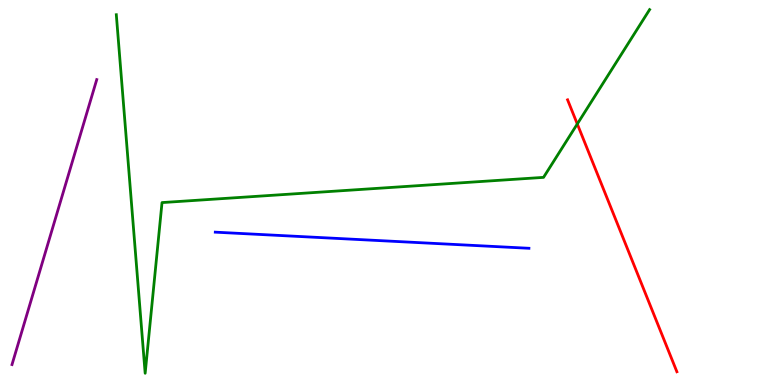[{'lines': ['blue', 'red'], 'intersections': []}, {'lines': ['green', 'red'], 'intersections': [{'x': 7.45, 'y': 6.78}]}, {'lines': ['purple', 'red'], 'intersections': []}, {'lines': ['blue', 'green'], 'intersections': []}, {'lines': ['blue', 'purple'], 'intersections': []}, {'lines': ['green', 'purple'], 'intersections': []}]